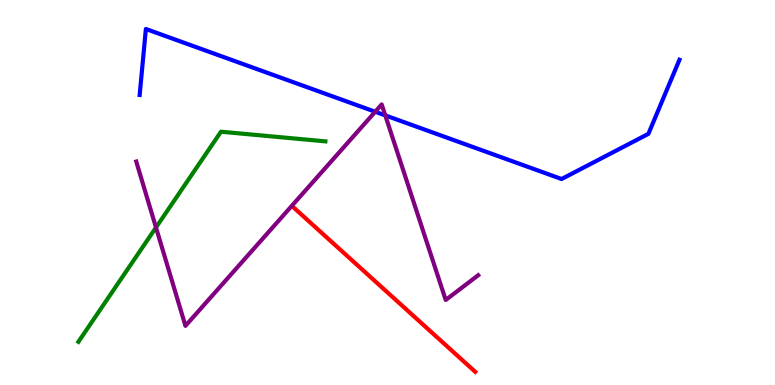[{'lines': ['blue', 'red'], 'intersections': []}, {'lines': ['green', 'red'], 'intersections': []}, {'lines': ['purple', 'red'], 'intersections': []}, {'lines': ['blue', 'green'], 'intersections': []}, {'lines': ['blue', 'purple'], 'intersections': [{'x': 4.84, 'y': 7.1}, {'x': 4.97, 'y': 7.0}]}, {'lines': ['green', 'purple'], 'intersections': [{'x': 2.01, 'y': 4.09}]}]